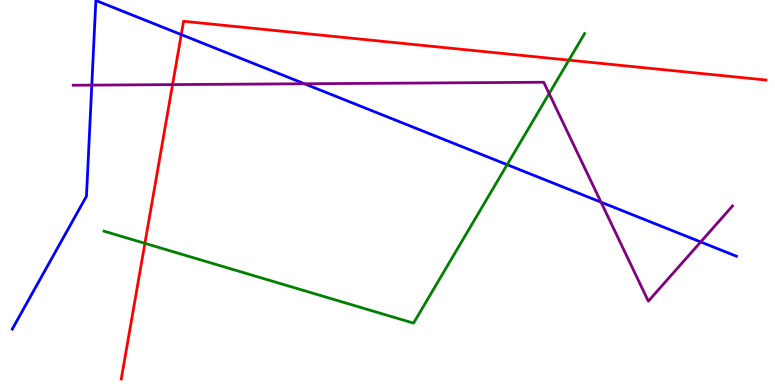[{'lines': ['blue', 'red'], 'intersections': [{'x': 2.34, 'y': 9.1}]}, {'lines': ['green', 'red'], 'intersections': [{'x': 1.87, 'y': 3.68}, {'x': 7.34, 'y': 8.44}]}, {'lines': ['purple', 'red'], 'intersections': [{'x': 2.23, 'y': 7.8}]}, {'lines': ['blue', 'green'], 'intersections': [{'x': 6.54, 'y': 5.72}]}, {'lines': ['blue', 'purple'], 'intersections': [{'x': 1.18, 'y': 7.79}, {'x': 3.93, 'y': 7.82}, {'x': 7.76, 'y': 4.75}, {'x': 9.04, 'y': 3.72}]}, {'lines': ['green', 'purple'], 'intersections': [{'x': 7.09, 'y': 7.57}]}]